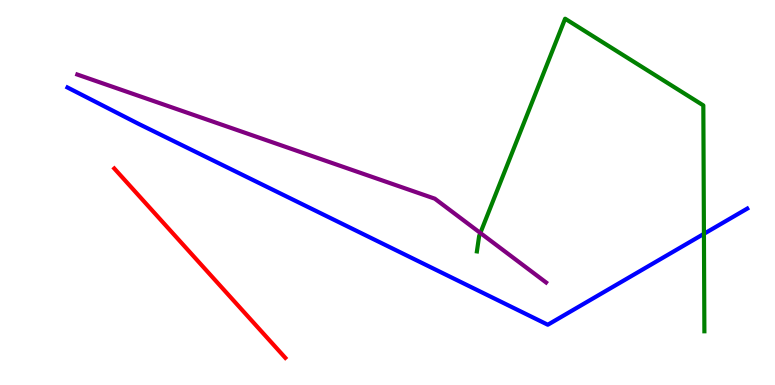[{'lines': ['blue', 'red'], 'intersections': []}, {'lines': ['green', 'red'], 'intersections': []}, {'lines': ['purple', 'red'], 'intersections': []}, {'lines': ['blue', 'green'], 'intersections': [{'x': 9.08, 'y': 3.93}]}, {'lines': ['blue', 'purple'], 'intersections': []}, {'lines': ['green', 'purple'], 'intersections': [{'x': 6.2, 'y': 3.95}]}]